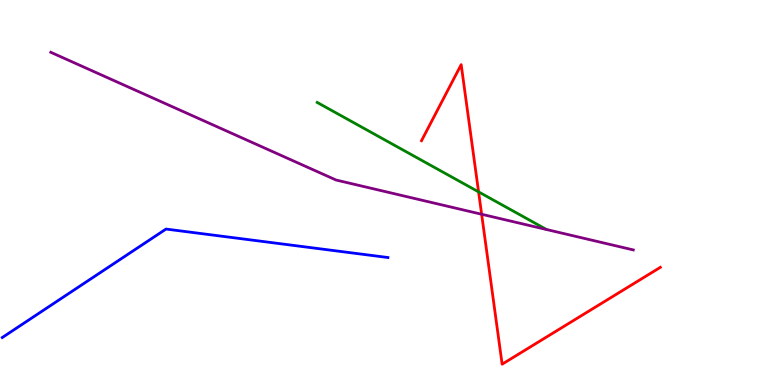[{'lines': ['blue', 'red'], 'intersections': []}, {'lines': ['green', 'red'], 'intersections': [{'x': 6.18, 'y': 5.02}]}, {'lines': ['purple', 'red'], 'intersections': [{'x': 6.21, 'y': 4.43}]}, {'lines': ['blue', 'green'], 'intersections': []}, {'lines': ['blue', 'purple'], 'intersections': []}, {'lines': ['green', 'purple'], 'intersections': []}]